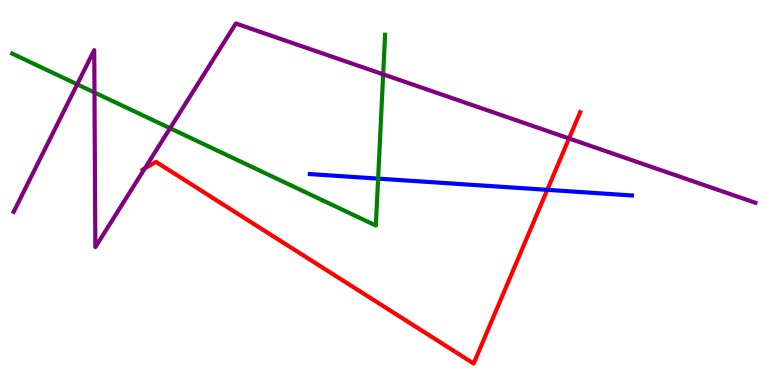[{'lines': ['blue', 'red'], 'intersections': [{'x': 7.06, 'y': 5.07}]}, {'lines': ['green', 'red'], 'intersections': []}, {'lines': ['purple', 'red'], 'intersections': [{'x': 1.87, 'y': 5.63}, {'x': 7.34, 'y': 6.4}]}, {'lines': ['blue', 'green'], 'intersections': [{'x': 4.88, 'y': 5.36}]}, {'lines': ['blue', 'purple'], 'intersections': []}, {'lines': ['green', 'purple'], 'intersections': [{'x': 0.996, 'y': 7.81}, {'x': 1.22, 'y': 7.6}, {'x': 2.19, 'y': 6.67}, {'x': 4.94, 'y': 8.07}]}]